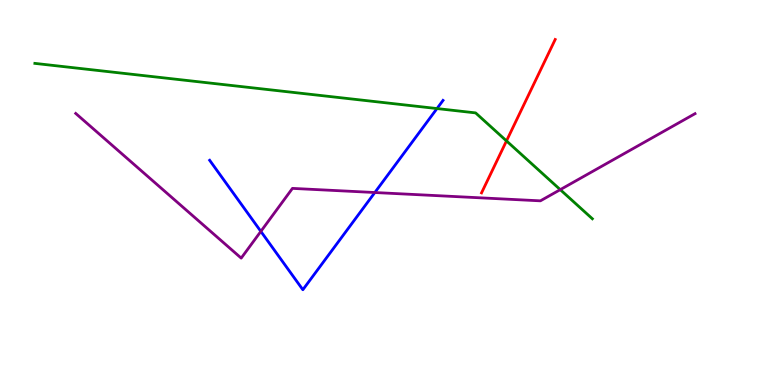[{'lines': ['blue', 'red'], 'intersections': []}, {'lines': ['green', 'red'], 'intersections': [{'x': 6.54, 'y': 6.34}]}, {'lines': ['purple', 'red'], 'intersections': []}, {'lines': ['blue', 'green'], 'intersections': [{'x': 5.64, 'y': 7.18}]}, {'lines': ['blue', 'purple'], 'intersections': [{'x': 3.37, 'y': 3.99}, {'x': 4.84, 'y': 5.0}]}, {'lines': ['green', 'purple'], 'intersections': [{'x': 7.23, 'y': 5.07}]}]